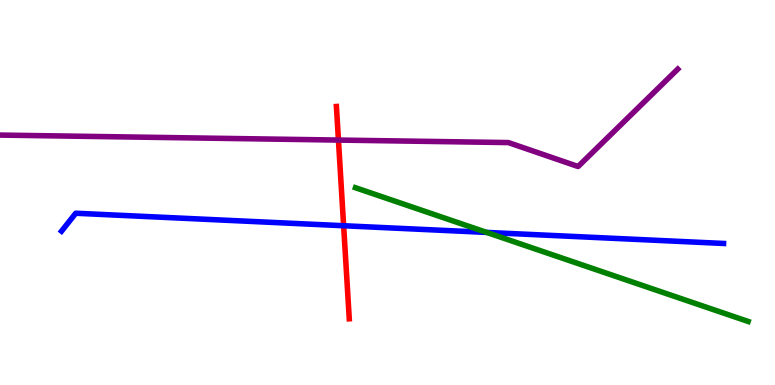[{'lines': ['blue', 'red'], 'intersections': [{'x': 4.43, 'y': 4.14}]}, {'lines': ['green', 'red'], 'intersections': []}, {'lines': ['purple', 'red'], 'intersections': [{'x': 4.37, 'y': 6.36}]}, {'lines': ['blue', 'green'], 'intersections': [{'x': 6.28, 'y': 3.96}]}, {'lines': ['blue', 'purple'], 'intersections': []}, {'lines': ['green', 'purple'], 'intersections': []}]